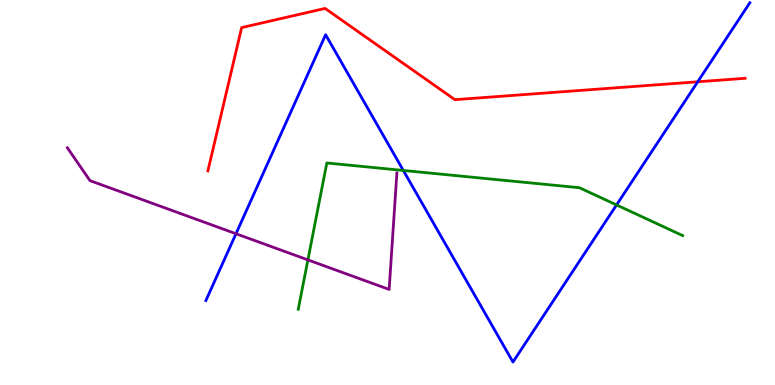[{'lines': ['blue', 'red'], 'intersections': [{'x': 9.0, 'y': 7.88}]}, {'lines': ['green', 'red'], 'intersections': []}, {'lines': ['purple', 'red'], 'intersections': []}, {'lines': ['blue', 'green'], 'intersections': [{'x': 5.2, 'y': 5.57}, {'x': 7.96, 'y': 4.68}]}, {'lines': ['blue', 'purple'], 'intersections': [{'x': 3.04, 'y': 3.93}]}, {'lines': ['green', 'purple'], 'intersections': [{'x': 3.97, 'y': 3.25}]}]